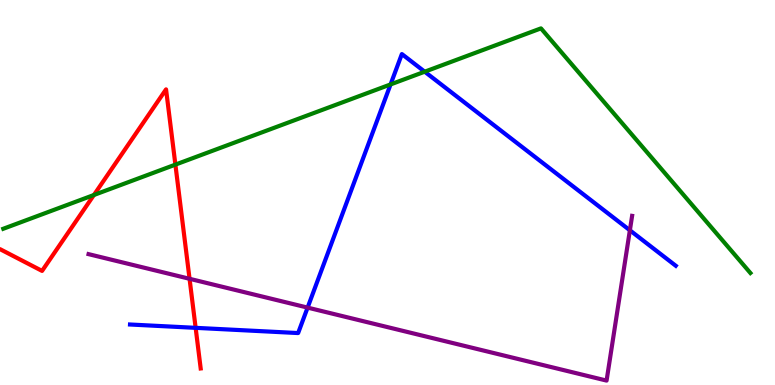[{'lines': ['blue', 'red'], 'intersections': [{'x': 2.52, 'y': 1.48}]}, {'lines': ['green', 'red'], 'intersections': [{'x': 1.21, 'y': 4.94}, {'x': 2.26, 'y': 5.72}]}, {'lines': ['purple', 'red'], 'intersections': [{'x': 2.45, 'y': 2.76}]}, {'lines': ['blue', 'green'], 'intersections': [{'x': 5.04, 'y': 7.81}, {'x': 5.48, 'y': 8.14}]}, {'lines': ['blue', 'purple'], 'intersections': [{'x': 3.97, 'y': 2.01}, {'x': 8.13, 'y': 4.02}]}, {'lines': ['green', 'purple'], 'intersections': []}]